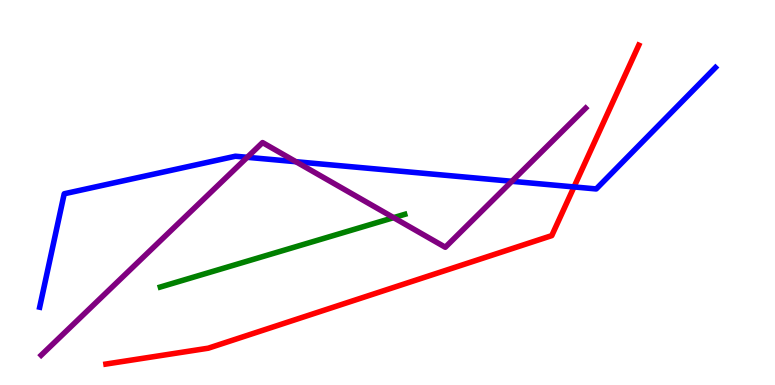[{'lines': ['blue', 'red'], 'intersections': [{'x': 7.41, 'y': 5.14}]}, {'lines': ['green', 'red'], 'intersections': []}, {'lines': ['purple', 'red'], 'intersections': []}, {'lines': ['blue', 'green'], 'intersections': []}, {'lines': ['blue', 'purple'], 'intersections': [{'x': 3.19, 'y': 5.91}, {'x': 3.82, 'y': 5.8}, {'x': 6.6, 'y': 5.29}]}, {'lines': ['green', 'purple'], 'intersections': [{'x': 5.08, 'y': 4.35}]}]